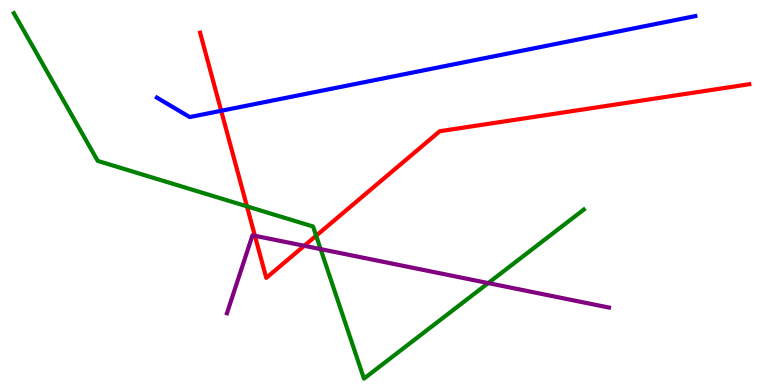[{'lines': ['blue', 'red'], 'intersections': [{'x': 2.85, 'y': 7.12}]}, {'lines': ['green', 'red'], 'intersections': [{'x': 3.19, 'y': 4.64}, {'x': 4.08, 'y': 3.88}]}, {'lines': ['purple', 'red'], 'intersections': [{'x': 3.29, 'y': 3.88}, {'x': 3.93, 'y': 3.62}]}, {'lines': ['blue', 'green'], 'intersections': []}, {'lines': ['blue', 'purple'], 'intersections': []}, {'lines': ['green', 'purple'], 'intersections': [{'x': 4.14, 'y': 3.53}, {'x': 6.3, 'y': 2.65}]}]